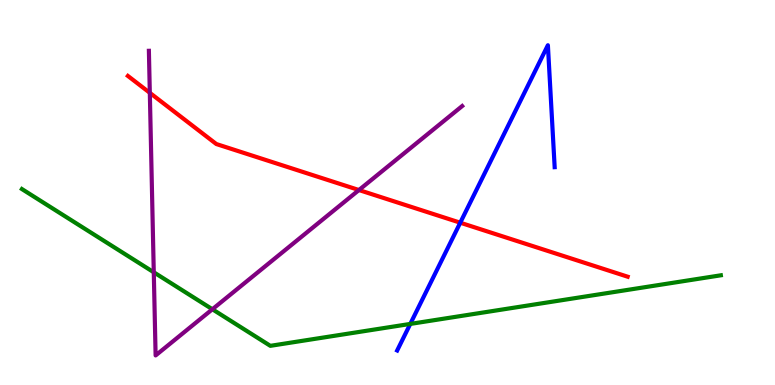[{'lines': ['blue', 'red'], 'intersections': [{'x': 5.94, 'y': 4.22}]}, {'lines': ['green', 'red'], 'intersections': []}, {'lines': ['purple', 'red'], 'intersections': [{'x': 1.93, 'y': 7.59}, {'x': 4.63, 'y': 5.06}]}, {'lines': ['blue', 'green'], 'intersections': [{'x': 5.29, 'y': 1.59}]}, {'lines': ['blue', 'purple'], 'intersections': []}, {'lines': ['green', 'purple'], 'intersections': [{'x': 1.98, 'y': 2.93}, {'x': 2.74, 'y': 1.97}]}]